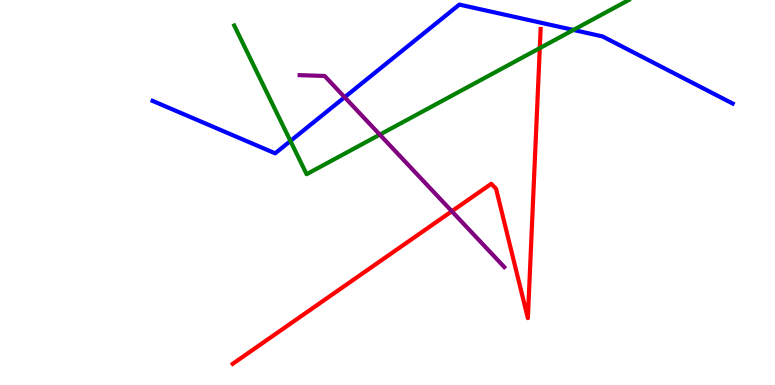[{'lines': ['blue', 'red'], 'intersections': []}, {'lines': ['green', 'red'], 'intersections': [{'x': 6.97, 'y': 8.75}]}, {'lines': ['purple', 'red'], 'intersections': [{'x': 5.83, 'y': 4.51}]}, {'lines': ['blue', 'green'], 'intersections': [{'x': 3.75, 'y': 6.34}, {'x': 7.4, 'y': 9.22}]}, {'lines': ['blue', 'purple'], 'intersections': [{'x': 4.45, 'y': 7.47}]}, {'lines': ['green', 'purple'], 'intersections': [{'x': 4.9, 'y': 6.5}]}]